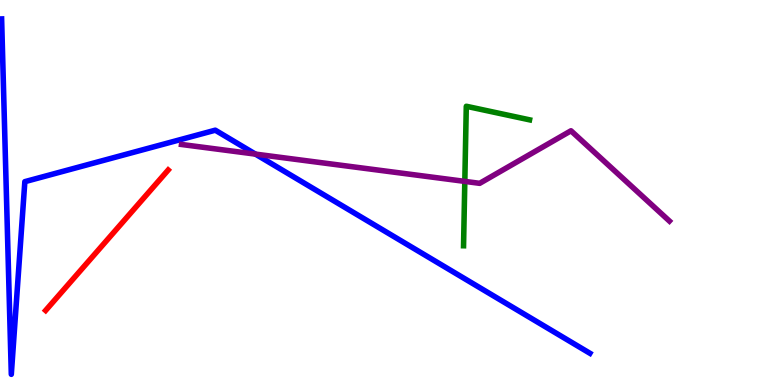[{'lines': ['blue', 'red'], 'intersections': []}, {'lines': ['green', 'red'], 'intersections': []}, {'lines': ['purple', 'red'], 'intersections': []}, {'lines': ['blue', 'green'], 'intersections': []}, {'lines': ['blue', 'purple'], 'intersections': [{'x': 3.3, 'y': 6.0}]}, {'lines': ['green', 'purple'], 'intersections': [{'x': 6.0, 'y': 5.29}]}]